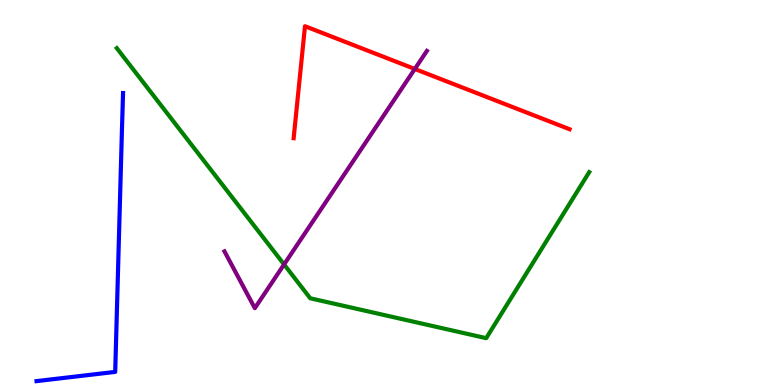[{'lines': ['blue', 'red'], 'intersections': []}, {'lines': ['green', 'red'], 'intersections': []}, {'lines': ['purple', 'red'], 'intersections': [{'x': 5.35, 'y': 8.21}]}, {'lines': ['blue', 'green'], 'intersections': []}, {'lines': ['blue', 'purple'], 'intersections': []}, {'lines': ['green', 'purple'], 'intersections': [{'x': 3.67, 'y': 3.13}]}]